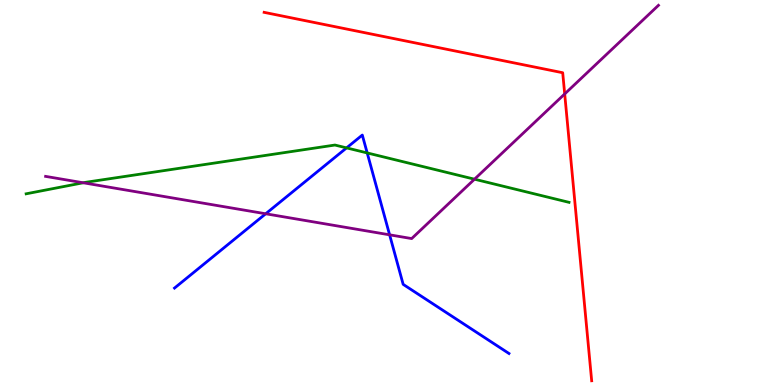[{'lines': ['blue', 'red'], 'intersections': []}, {'lines': ['green', 'red'], 'intersections': []}, {'lines': ['purple', 'red'], 'intersections': [{'x': 7.29, 'y': 7.56}]}, {'lines': ['blue', 'green'], 'intersections': [{'x': 4.47, 'y': 6.16}, {'x': 4.74, 'y': 6.03}]}, {'lines': ['blue', 'purple'], 'intersections': [{'x': 3.43, 'y': 4.45}, {'x': 5.03, 'y': 3.9}]}, {'lines': ['green', 'purple'], 'intersections': [{'x': 1.07, 'y': 5.25}, {'x': 6.12, 'y': 5.35}]}]